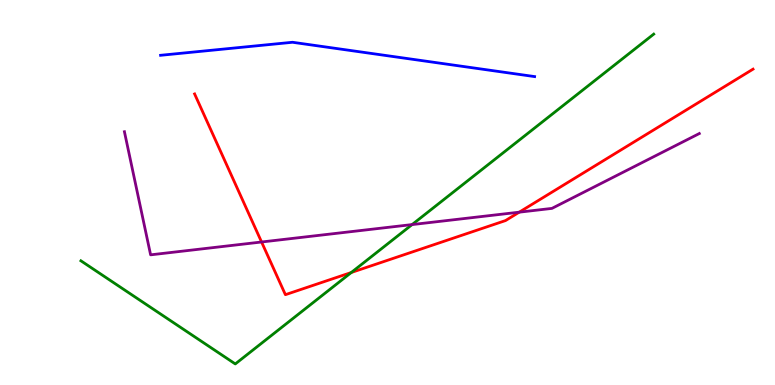[{'lines': ['blue', 'red'], 'intersections': []}, {'lines': ['green', 'red'], 'intersections': [{'x': 4.53, 'y': 2.92}]}, {'lines': ['purple', 'red'], 'intersections': [{'x': 3.38, 'y': 3.71}, {'x': 6.7, 'y': 4.49}]}, {'lines': ['blue', 'green'], 'intersections': []}, {'lines': ['blue', 'purple'], 'intersections': []}, {'lines': ['green', 'purple'], 'intersections': [{'x': 5.32, 'y': 4.17}]}]